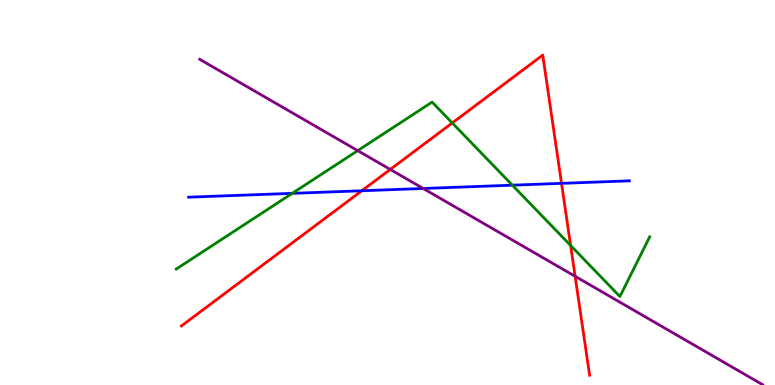[{'lines': ['blue', 'red'], 'intersections': [{'x': 4.67, 'y': 5.05}, {'x': 7.25, 'y': 5.24}]}, {'lines': ['green', 'red'], 'intersections': [{'x': 5.84, 'y': 6.81}, {'x': 7.36, 'y': 3.62}]}, {'lines': ['purple', 'red'], 'intersections': [{'x': 5.04, 'y': 5.6}, {'x': 7.42, 'y': 2.82}]}, {'lines': ['blue', 'green'], 'intersections': [{'x': 3.77, 'y': 4.98}, {'x': 6.61, 'y': 5.19}]}, {'lines': ['blue', 'purple'], 'intersections': [{'x': 5.46, 'y': 5.1}]}, {'lines': ['green', 'purple'], 'intersections': [{'x': 4.62, 'y': 6.09}]}]